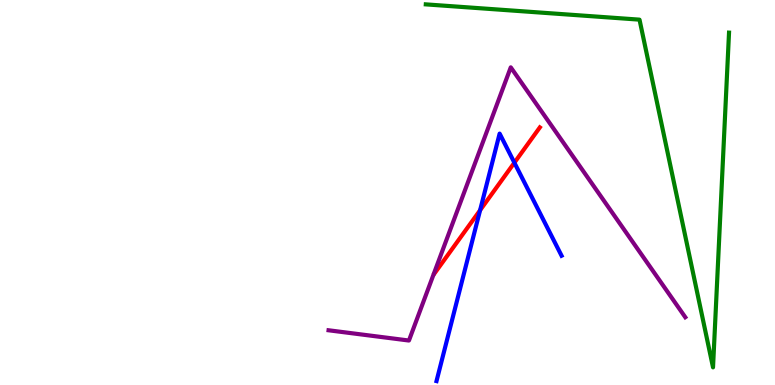[{'lines': ['blue', 'red'], 'intersections': [{'x': 6.19, 'y': 4.54}, {'x': 6.64, 'y': 5.77}]}, {'lines': ['green', 'red'], 'intersections': []}, {'lines': ['purple', 'red'], 'intersections': []}, {'lines': ['blue', 'green'], 'intersections': []}, {'lines': ['blue', 'purple'], 'intersections': []}, {'lines': ['green', 'purple'], 'intersections': []}]